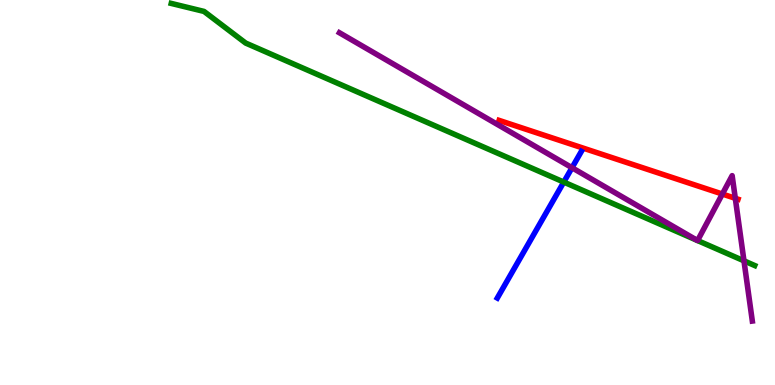[{'lines': ['blue', 'red'], 'intersections': []}, {'lines': ['green', 'red'], 'intersections': []}, {'lines': ['purple', 'red'], 'intersections': [{'x': 9.32, 'y': 4.96}, {'x': 9.49, 'y': 4.85}]}, {'lines': ['blue', 'green'], 'intersections': [{'x': 7.27, 'y': 5.27}]}, {'lines': ['blue', 'purple'], 'intersections': [{'x': 7.38, 'y': 5.64}]}, {'lines': ['green', 'purple'], 'intersections': [{'x': 9.0, 'y': 3.76}, {'x': 9.0, 'y': 3.75}, {'x': 9.6, 'y': 3.23}]}]